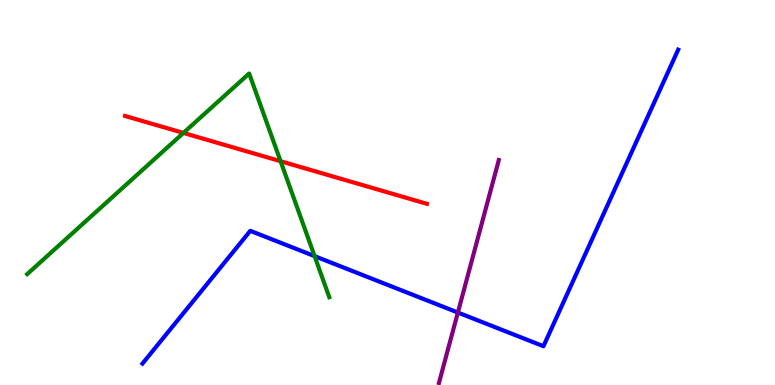[{'lines': ['blue', 'red'], 'intersections': []}, {'lines': ['green', 'red'], 'intersections': [{'x': 2.37, 'y': 6.55}, {'x': 3.62, 'y': 5.81}]}, {'lines': ['purple', 'red'], 'intersections': []}, {'lines': ['blue', 'green'], 'intersections': [{'x': 4.06, 'y': 3.35}]}, {'lines': ['blue', 'purple'], 'intersections': [{'x': 5.91, 'y': 1.88}]}, {'lines': ['green', 'purple'], 'intersections': []}]